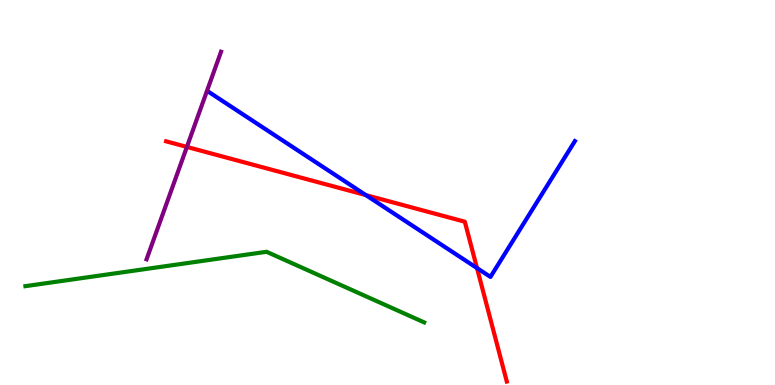[{'lines': ['blue', 'red'], 'intersections': [{'x': 4.72, 'y': 4.93}, {'x': 6.15, 'y': 3.04}]}, {'lines': ['green', 'red'], 'intersections': []}, {'lines': ['purple', 'red'], 'intersections': [{'x': 2.41, 'y': 6.18}]}, {'lines': ['blue', 'green'], 'intersections': []}, {'lines': ['blue', 'purple'], 'intersections': []}, {'lines': ['green', 'purple'], 'intersections': []}]